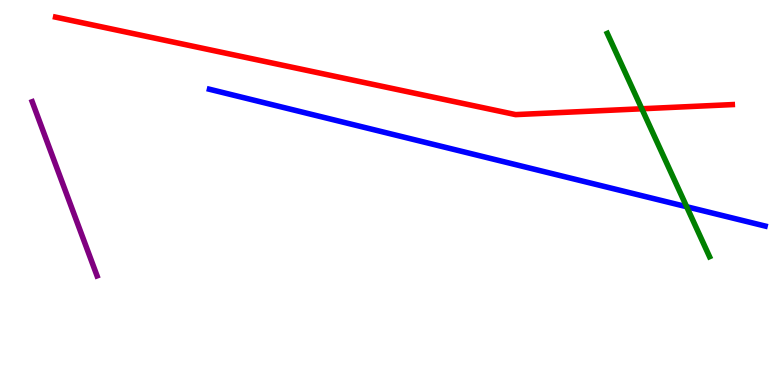[{'lines': ['blue', 'red'], 'intersections': []}, {'lines': ['green', 'red'], 'intersections': [{'x': 8.28, 'y': 7.17}]}, {'lines': ['purple', 'red'], 'intersections': []}, {'lines': ['blue', 'green'], 'intersections': [{'x': 8.86, 'y': 4.63}]}, {'lines': ['blue', 'purple'], 'intersections': []}, {'lines': ['green', 'purple'], 'intersections': []}]